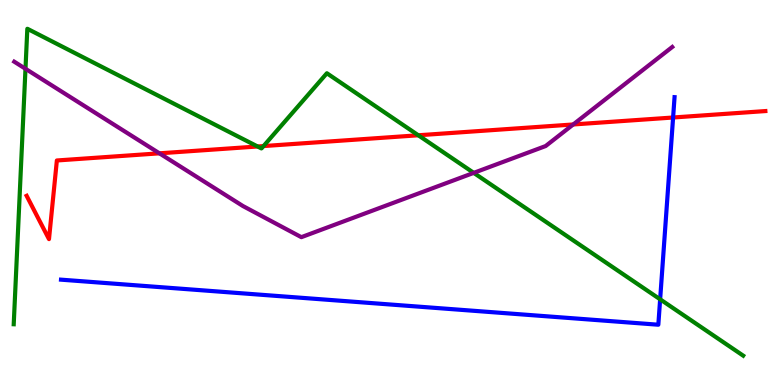[{'lines': ['blue', 'red'], 'intersections': [{'x': 8.69, 'y': 6.95}]}, {'lines': ['green', 'red'], 'intersections': [{'x': 3.32, 'y': 6.2}, {'x': 3.4, 'y': 6.21}, {'x': 5.4, 'y': 6.49}]}, {'lines': ['purple', 'red'], 'intersections': [{'x': 2.06, 'y': 6.02}, {'x': 7.4, 'y': 6.77}]}, {'lines': ['blue', 'green'], 'intersections': [{'x': 8.52, 'y': 2.23}]}, {'lines': ['blue', 'purple'], 'intersections': []}, {'lines': ['green', 'purple'], 'intersections': [{'x': 0.329, 'y': 8.21}, {'x': 6.11, 'y': 5.51}]}]